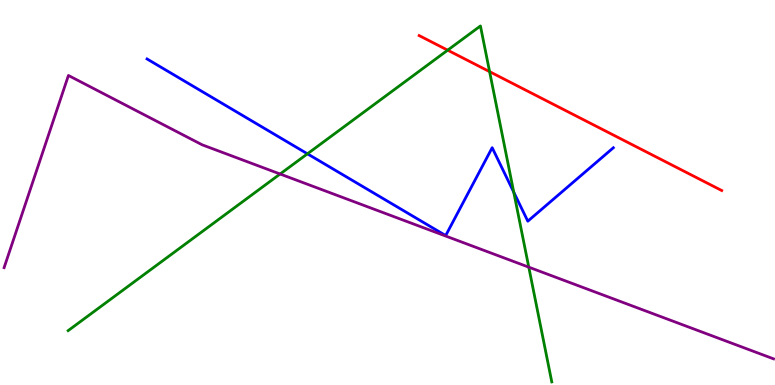[{'lines': ['blue', 'red'], 'intersections': []}, {'lines': ['green', 'red'], 'intersections': [{'x': 5.78, 'y': 8.7}, {'x': 6.32, 'y': 8.14}]}, {'lines': ['purple', 'red'], 'intersections': []}, {'lines': ['blue', 'green'], 'intersections': [{'x': 3.97, 'y': 6.0}, {'x': 6.63, 'y': 5.01}]}, {'lines': ['blue', 'purple'], 'intersections': []}, {'lines': ['green', 'purple'], 'intersections': [{'x': 3.61, 'y': 5.48}, {'x': 6.82, 'y': 3.06}]}]